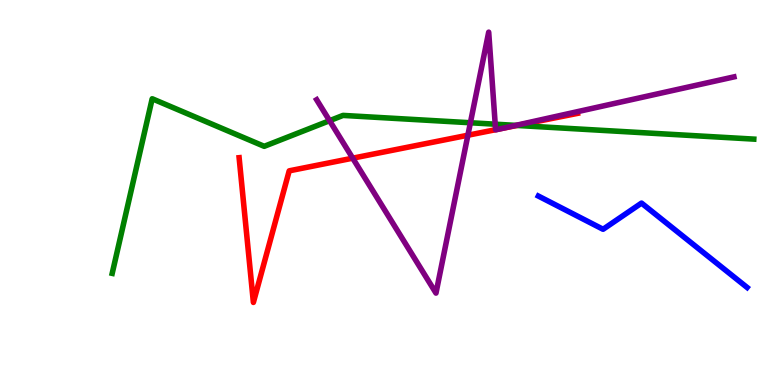[{'lines': ['blue', 'red'], 'intersections': []}, {'lines': ['green', 'red'], 'intersections': [{'x': 6.67, 'y': 6.74}]}, {'lines': ['purple', 'red'], 'intersections': [{'x': 4.55, 'y': 5.89}, {'x': 6.04, 'y': 6.49}, {'x': 6.39, 'y': 6.63}, {'x': 6.49, 'y': 6.67}]}, {'lines': ['blue', 'green'], 'intersections': []}, {'lines': ['blue', 'purple'], 'intersections': []}, {'lines': ['green', 'purple'], 'intersections': [{'x': 4.25, 'y': 6.87}, {'x': 6.07, 'y': 6.81}, {'x': 6.39, 'y': 6.77}, {'x': 6.66, 'y': 6.74}]}]